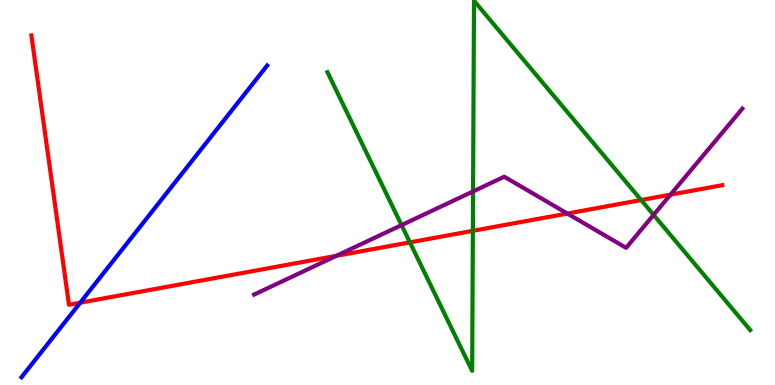[{'lines': ['blue', 'red'], 'intersections': [{'x': 1.04, 'y': 2.14}]}, {'lines': ['green', 'red'], 'intersections': [{'x': 5.29, 'y': 3.71}, {'x': 6.1, 'y': 4.0}, {'x': 8.27, 'y': 4.8}]}, {'lines': ['purple', 'red'], 'intersections': [{'x': 4.34, 'y': 3.36}, {'x': 7.32, 'y': 4.45}, {'x': 8.65, 'y': 4.94}]}, {'lines': ['blue', 'green'], 'intersections': []}, {'lines': ['blue', 'purple'], 'intersections': []}, {'lines': ['green', 'purple'], 'intersections': [{'x': 5.18, 'y': 4.15}, {'x': 6.1, 'y': 5.03}, {'x': 8.43, 'y': 4.42}]}]